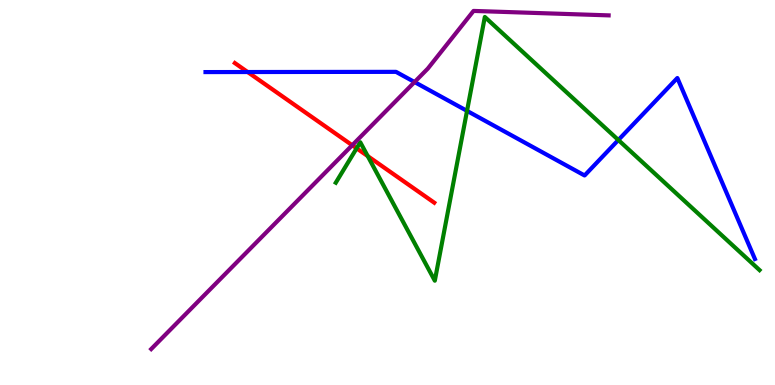[{'lines': ['blue', 'red'], 'intersections': [{'x': 3.2, 'y': 8.13}]}, {'lines': ['green', 'red'], 'intersections': [{'x': 4.6, 'y': 6.15}, {'x': 4.74, 'y': 5.95}]}, {'lines': ['purple', 'red'], 'intersections': [{'x': 4.54, 'y': 6.23}]}, {'lines': ['blue', 'green'], 'intersections': [{'x': 6.03, 'y': 7.12}, {'x': 7.98, 'y': 6.36}]}, {'lines': ['blue', 'purple'], 'intersections': [{'x': 5.35, 'y': 7.87}]}, {'lines': ['green', 'purple'], 'intersections': []}]